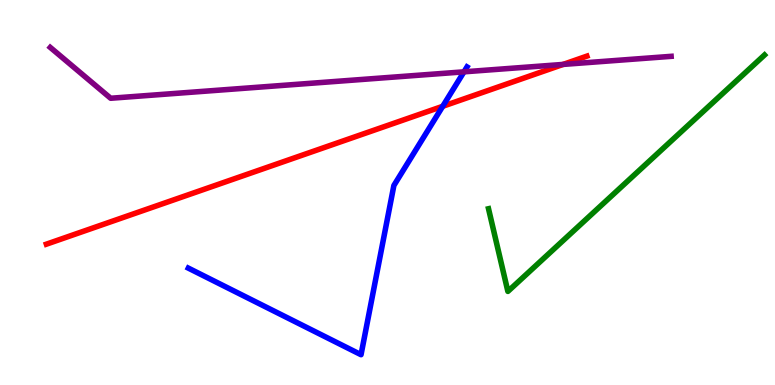[{'lines': ['blue', 'red'], 'intersections': [{'x': 5.71, 'y': 7.24}]}, {'lines': ['green', 'red'], 'intersections': []}, {'lines': ['purple', 'red'], 'intersections': [{'x': 7.27, 'y': 8.33}]}, {'lines': ['blue', 'green'], 'intersections': []}, {'lines': ['blue', 'purple'], 'intersections': [{'x': 5.99, 'y': 8.13}]}, {'lines': ['green', 'purple'], 'intersections': []}]